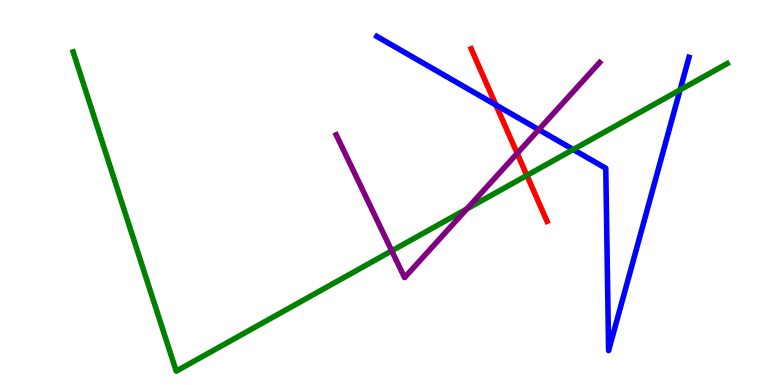[{'lines': ['blue', 'red'], 'intersections': [{'x': 6.4, 'y': 7.27}]}, {'lines': ['green', 'red'], 'intersections': [{'x': 6.8, 'y': 5.44}]}, {'lines': ['purple', 'red'], 'intersections': [{'x': 6.67, 'y': 6.02}]}, {'lines': ['blue', 'green'], 'intersections': [{'x': 7.4, 'y': 6.12}, {'x': 8.78, 'y': 7.66}]}, {'lines': ['blue', 'purple'], 'intersections': [{'x': 6.95, 'y': 6.63}]}, {'lines': ['green', 'purple'], 'intersections': [{'x': 5.05, 'y': 3.48}, {'x': 6.02, 'y': 4.57}]}]